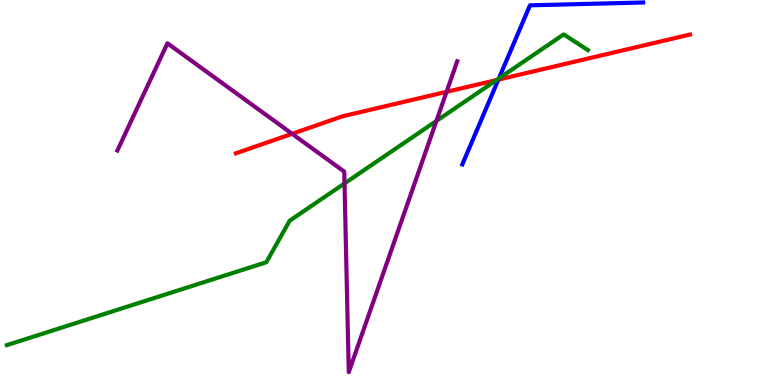[{'lines': ['blue', 'red'], 'intersections': [{'x': 6.43, 'y': 7.93}]}, {'lines': ['green', 'red'], 'intersections': [{'x': 6.41, 'y': 7.92}]}, {'lines': ['purple', 'red'], 'intersections': [{'x': 3.77, 'y': 6.52}, {'x': 5.76, 'y': 7.62}]}, {'lines': ['blue', 'green'], 'intersections': [{'x': 6.44, 'y': 7.96}]}, {'lines': ['blue', 'purple'], 'intersections': []}, {'lines': ['green', 'purple'], 'intersections': [{'x': 4.45, 'y': 5.24}, {'x': 5.63, 'y': 6.86}]}]